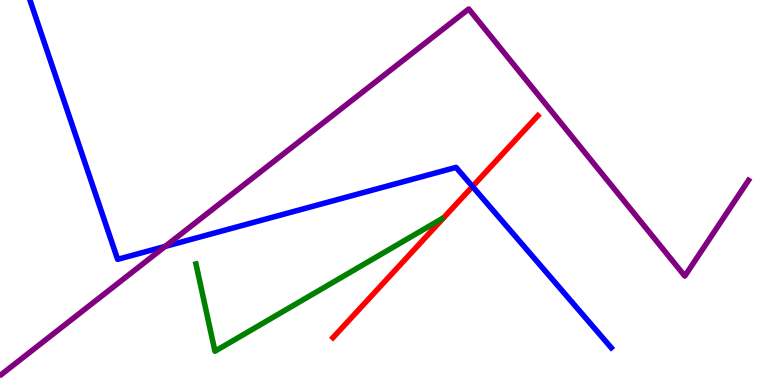[{'lines': ['blue', 'red'], 'intersections': [{'x': 6.1, 'y': 5.16}]}, {'lines': ['green', 'red'], 'intersections': []}, {'lines': ['purple', 'red'], 'intersections': []}, {'lines': ['blue', 'green'], 'intersections': []}, {'lines': ['blue', 'purple'], 'intersections': [{'x': 2.13, 'y': 3.6}]}, {'lines': ['green', 'purple'], 'intersections': []}]